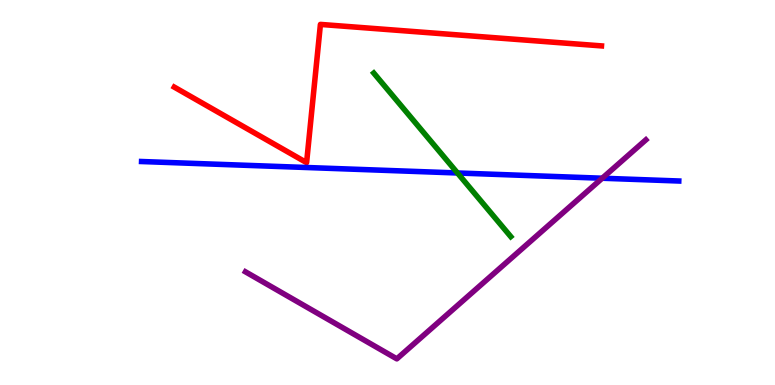[{'lines': ['blue', 'red'], 'intersections': []}, {'lines': ['green', 'red'], 'intersections': []}, {'lines': ['purple', 'red'], 'intersections': []}, {'lines': ['blue', 'green'], 'intersections': [{'x': 5.9, 'y': 5.51}]}, {'lines': ['blue', 'purple'], 'intersections': [{'x': 7.77, 'y': 5.37}]}, {'lines': ['green', 'purple'], 'intersections': []}]